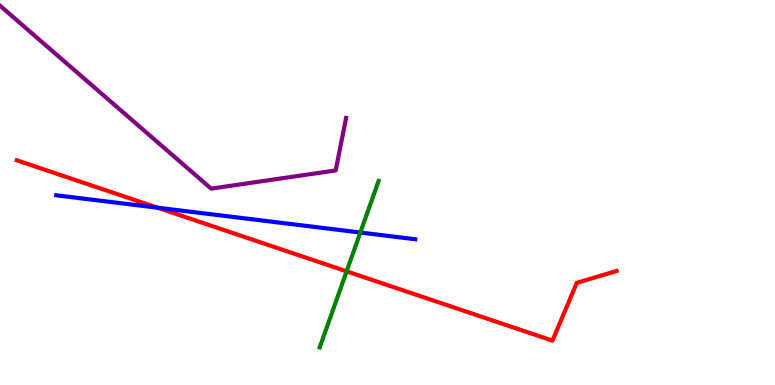[{'lines': ['blue', 'red'], 'intersections': [{'x': 2.03, 'y': 4.61}]}, {'lines': ['green', 'red'], 'intersections': [{'x': 4.47, 'y': 2.95}]}, {'lines': ['purple', 'red'], 'intersections': []}, {'lines': ['blue', 'green'], 'intersections': [{'x': 4.65, 'y': 3.96}]}, {'lines': ['blue', 'purple'], 'intersections': []}, {'lines': ['green', 'purple'], 'intersections': []}]